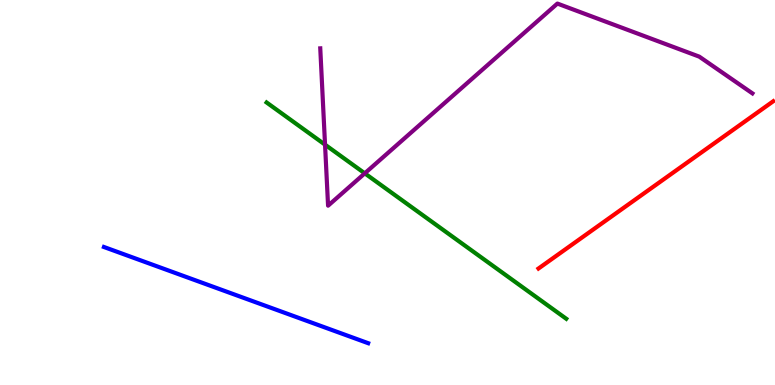[{'lines': ['blue', 'red'], 'intersections': []}, {'lines': ['green', 'red'], 'intersections': []}, {'lines': ['purple', 'red'], 'intersections': []}, {'lines': ['blue', 'green'], 'intersections': []}, {'lines': ['blue', 'purple'], 'intersections': []}, {'lines': ['green', 'purple'], 'intersections': [{'x': 4.19, 'y': 6.24}, {'x': 4.71, 'y': 5.5}]}]